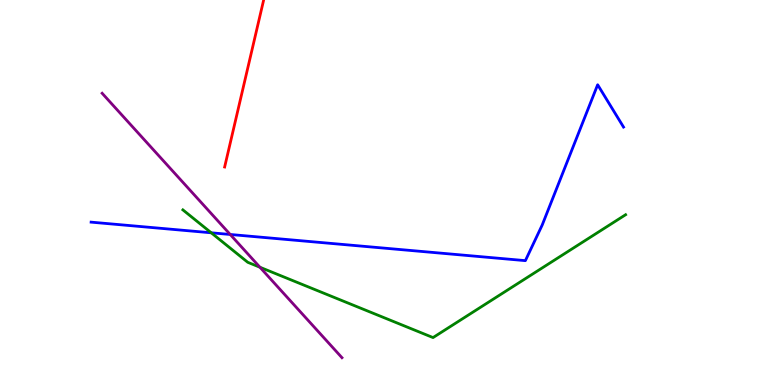[{'lines': ['blue', 'red'], 'intersections': []}, {'lines': ['green', 'red'], 'intersections': []}, {'lines': ['purple', 'red'], 'intersections': []}, {'lines': ['blue', 'green'], 'intersections': [{'x': 2.73, 'y': 3.95}]}, {'lines': ['blue', 'purple'], 'intersections': [{'x': 2.97, 'y': 3.91}]}, {'lines': ['green', 'purple'], 'intersections': [{'x': 3.35, 'y': 3.06}]}]